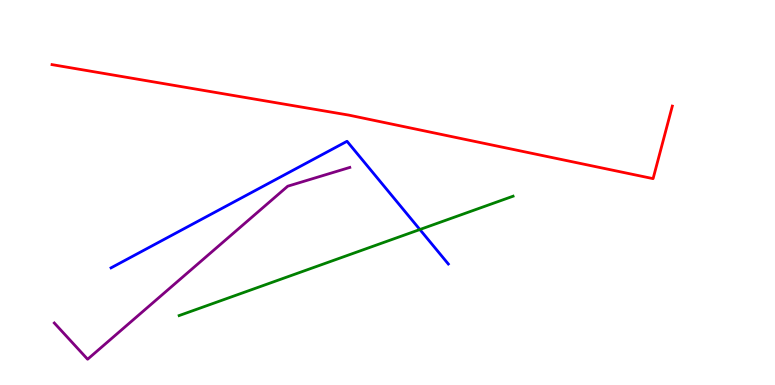[{'lines': ['blue', 'red'], 'intersections': []}, {'lines': ['green', 'red'], 'intersections': []}, {'lines': ['purple', 'red'], 'intersections': []}, {'lines': ['blue', 'green'], 'intersections': [{'x': 5.42, 'y': 4.04}]}, {'lines': ['blue', 'purple'], 'intersections': []}, {'lines': ['green', 'purple'], 'intersections': []}]